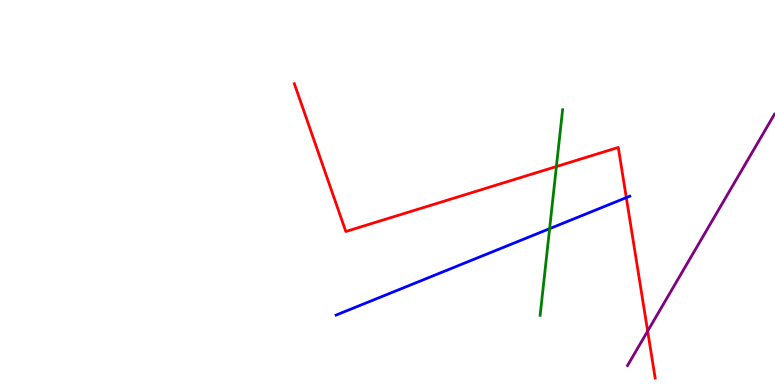[{'lines': ['blue', 'red'], 'intersections': [{'x': 8.08, 'y': 4.87}]}, {'lines': ['green', 'red'], 'intersections': [{'x': 7.18, 'y': 5.67}]}, {'lines': ['purple', 'red'], 'intersections': [{'x': 8.36, 'y': 1.4}]}, {'lines': ['blue', 'green'], 'intersections': [{'x': 7.09, 'y': 4.06}]}, {'lines': ['blue', 'purple'], 'intersections': []}, {'lines': ['green', 'purple'], 'intersections': []}]